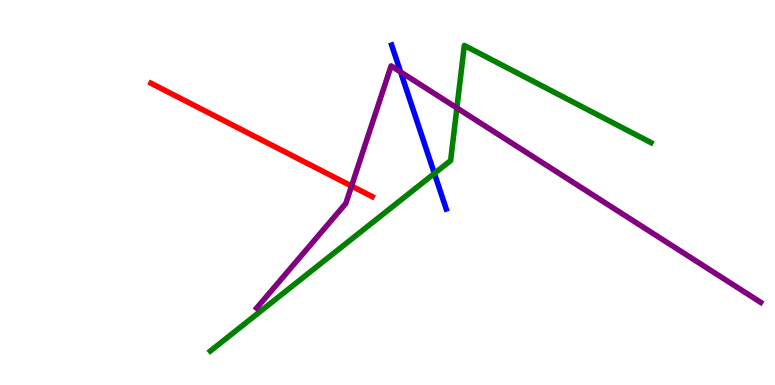[{'lines': ['blue', 'red'], 'intersections': []}, {'lines': ['green', 'red'], 'intersections': []}, {'lines': ['purple', 'red'], 'intersections': [{'x': 4.54, 'y': 5.17}]}, {'lines': ['blue', 'green'], 'intersections': [{'x': 5.6, 'y': 5.49}]}, {'lines': ['blue', 'purple'], 'intersections': [{'x': 5.17, 'y': 8.13}]}, {'lines': ['green', 'purple'], 'intersections': [{'x': 5.9, 'y': 7.2}]}]